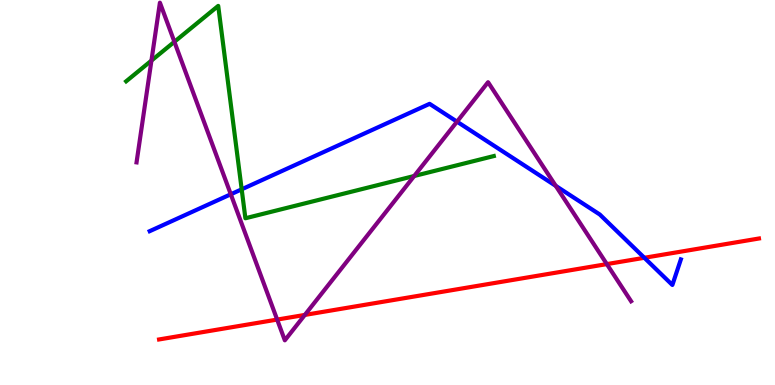[{'lines': ['blue', 'red'], 'intersections': [{'x': 8.31, 'y': 3.3}]}, {'lines': ['green', 'red'], 'intersections': []}, {'lines': ['purple', 'red'], 'intersections': [{'x': 3.58, 'y': 1.7}, {'x': 3.93, 'y': 1.82}, {'x': 7.83, 'y': 3.14}]}, {'lines': ['blue', 'green'], 'intersections': [{'x': 3.12, 'y': 5.08}]}, {'lines': ['blue', 'purple'], 'intersections': [{'x': 2.98, 'y': 4.95}, {'x': 5.9, 'y': 6.84}, {'x': 7.17, 'y': 5.17}]}, {'lines': ['green', 'purple'], 'intersections': [{'x': 1.95, 'y': 8.43}, {'x': 2.25, 'y': 8.91}, {'x': 5.34, 'y': 5.43}]}]